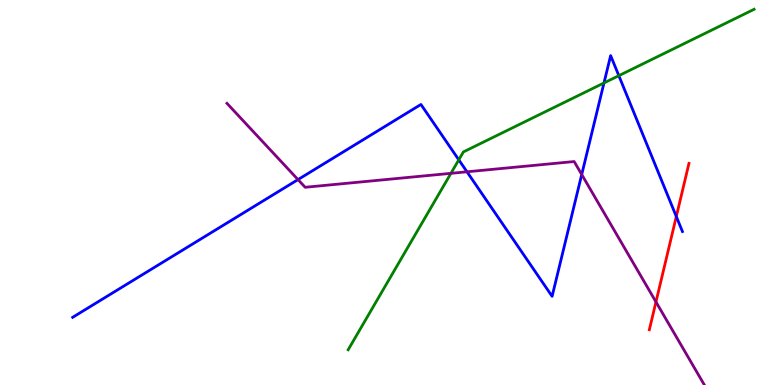[{'lines': ['blue', 'red'], 'intersections': [{'x': 8.73, 'y': 4.38}]}, {'lines': ['green', 'red'], 'intersections': []}, {'lines': ['purple', 'red'], 'intersections': [{'x': 8.46, 'y': 2.16}]}, {'lines': ['blue', 'green'], 'intersections': [{'x': 5.92, 'y': 5.85}, {'x': 7.79, 'y': 7.85}, {'x': 7.98, 'y': 8.03}]}, {'lines': ['blue', 'purple'], 'intersections': [{'x': 3.85, 'y': 5.34}, {'x': 6.03, 'y': 5.54}, {'x': 7.51, 'y': 5.47}]}, {'lines': ['green', 'purple'], 'intersections': [{'x': 5.82, 'y': 5.5}]}]